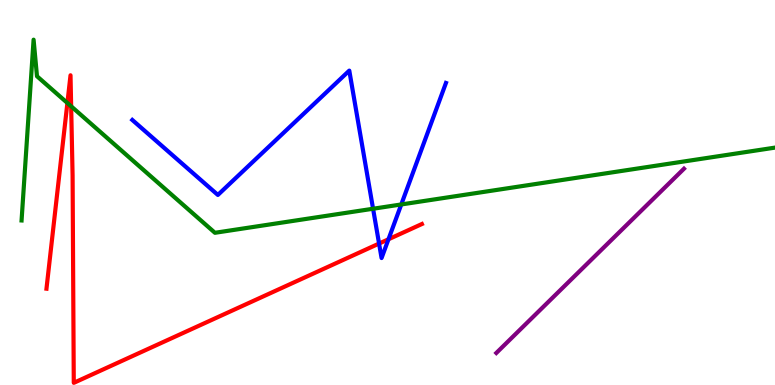[{'lines': ['blue', 'red'], 'intersections': [{'x': 4.89, 'y': 3.67}, {'x': 5.01, 'y': 3.79}]}, {'lines': ['green', 'red'], 'intersections': [{'x': 0.87, 'y': 7.32}, {'x': 0.918, 'y': 7.24}]}, {'lines': ['purple', 'red'], 'intersections': []}, {'lines': ['blue', 'green'], 'intersections': [{'x': 4.81, 'y': 4.58}, {'x': 5.18, 'y': 4.69}]}, {'lines': ['blue', 'purple'], 'intersections': []}, {'lines': ['green', 'purple'], 'intersections': []}]